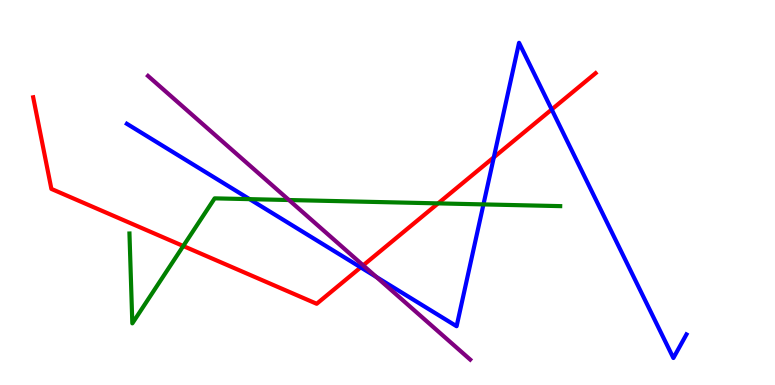[{'lines': ['blue', 'red'], 'intersections': [{'x': 4.65, 'y': 3.06}, {'x': 6.37, 'y': 5.91}, {'x': 7.12, 'y': 7.16}]}, {'lines': ['green', 'red'], 'intersections': [{'x': 2.36, 'y': 3.61}, {'x': 5.65, 'y': 4.72}]}, {'lines': ['purple', 'red'], 'intersections': [{'x': 4.69, 'y': 3.11}]}, {'lines': ['blue', 'green'], 'intersections': [{'x': 3.22, 'y': 4.83}, {'x': 6.24, 'y': 4.69}]}, {'lines': ['blue', 'purple'], 'intersections': [{'x': 4.86, 'y': 2.81}]}, {'lines': ['green', 'purple'], 'intersections': [{'x': 3.73, 'y': 4.8}]}]